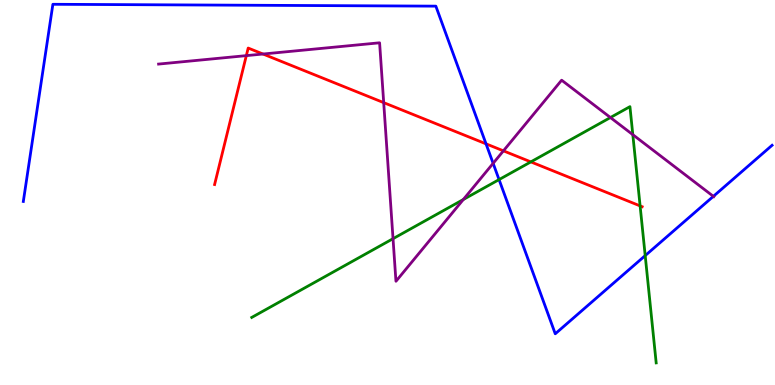[{'lines': ['blue', 'red'], 'intersections': [{'x': 6.27, 'y': 6.26}]}, {'lines': ['green', 'red'], 'intersections': [{'x': 6.85, 'y': 5.8}, {'x': 8.26, 'y': 4.65}]}, {'lines': ['purple', 'red'], 'intersections': [{'x': 3.18, 'y': 8.56}, {'x': 3.39, 'y': 8.6}, {'x': 4.95, 'y': 7.33}, {'x': 6.5, 'y': 6.08}]}, {'lines': ['blue', 'green'], 'intersections': [{'x': 6.44, 'y': 5.34}, {'x': 8.33, 'y': 3.36}]}, {'lines': ['blue', 'purple'], 'intersections': [{'x': 6.36, 'y': 5.76}, {'x': 9.2, 'y': 4.9}]}, {'lines': ['green', 'purple'], 'intersections': [{'x': 5.07, 'y': 3.8}, {'x': 5.98, 'y': 4.82}, {'x': 7.88, 'y': 6.95}, {'x': 8.17, 'y': 6.5}]}]